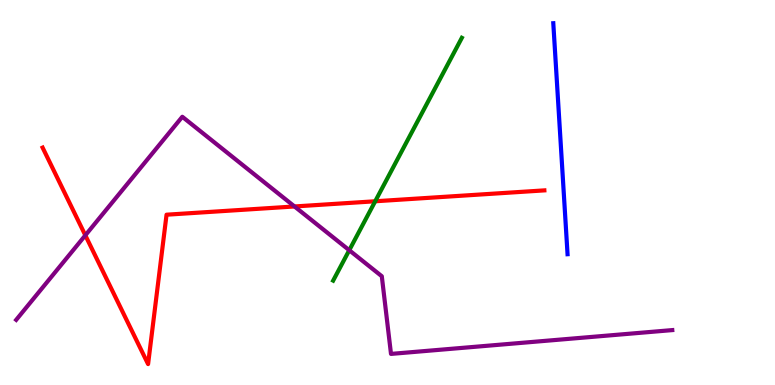[{'lines': ['blue', 'red'], 'intersections': []}, {'lines': ['green', 'red'], 'intersections': [{'x': 4.84, 'y': 4.77}]}, {'lines': ['purple', 'red'], 'intersections': [{'x': 1.1, 'y': 3.89}, {'x': 3.8, 'y': 4.64}]}, {'lines': ['blue', 'green'], 'intersections': []}, {'lines': ['blue', 'purple'], 'intersections': []}, {'lines': ['green', 'purple'], 'intersections': [{'x': 4.51, 'y': 3.5}]}]